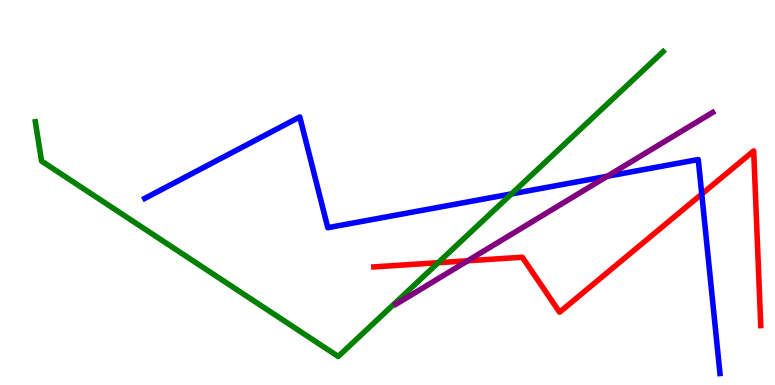[{'lines': ['blue', 'red'], 'intersections': [{'x': 9.05, 'y': 4.96}]}, {'lines': ['green', 'red'], 'intersections': [{'x': 5.65, 'y': 3.18}]}, {'lines': ['purple', 'red'], 'intersections': [{'x': 6.03, 'y': 3.23}]}, {'lines': ['blue', 'green'], 'intersections': [{'x': 6.6, 'y': 4.96}]}, {'lines': ['blue', 'purple'], 'intersections': [{'x': 7.83, 'y': 5.42}]}, {'lines': ['green', 'purple'], 'intersections': []}]